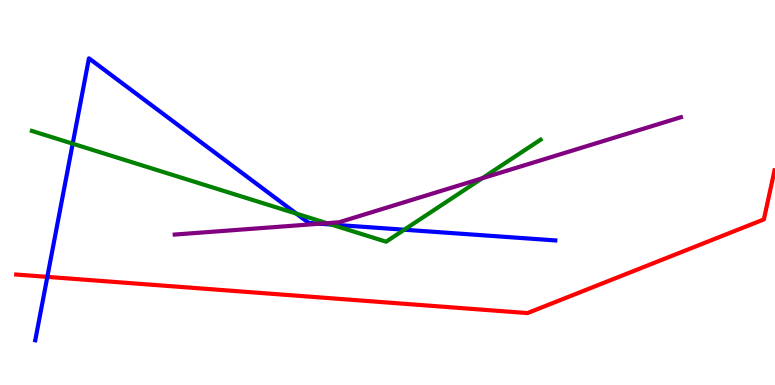[{'lines': ['blue', 'red'], 'intersections': [{'x': 0.611, 'y': 2.81}]}, {'lines': ['green', 'red'], 'intersections': []}, {'lines': ['purple', 'red'], 'intersections': []}, {'lines': ['blue', 'green'], 'intersections': [{'x': 0.938, 'y': 6.27}, {'x': 3.82, 'y': 4.45}, {'x': 4.27, 'y': 4.17}, {'x': 5.22, 'y': 4.03}]}, {'lines': ['blue', 'purple'], 'intersections': [{'x': 4.12, 'y': 4.19}]}, {'lines': ['green', 'purple'], 'intersections': [{'x': 4.22, 'y': 4.2}, {'x': 6.22, 'y': 5.37}]}]